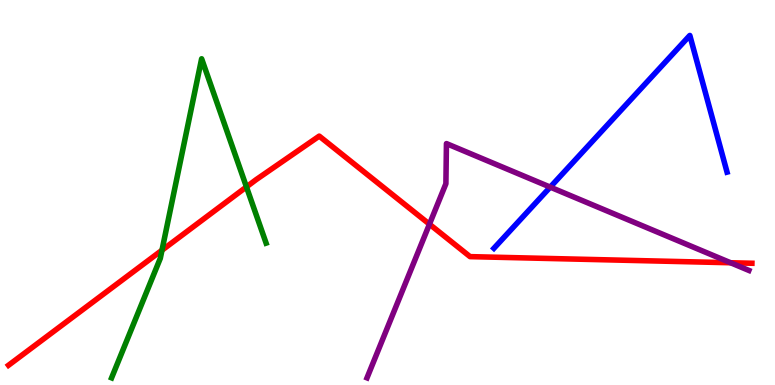[{'lines': ['blue', 'red'], 'intersections': []}, {'lines': ['green', 'red'], 'intersections': [{'x': 2.09, 'y': 3.5}, {'x': 3.18, 'y': 5.15}]}, {'lines': ['purple', 'red'], 'intersections': [{'x': 5.54, 'y': 4.18}, {'x': 9.43, 'y': 3.18}]}, {'lines': ['blue', 'green'], 'intersections': []}, {'lines': ['blue', 'purple'], 'intersections': [{'x': 7.1, 'y': 5.14}]}, {'lines': ['green', 'purple'], 'intersections': []}]